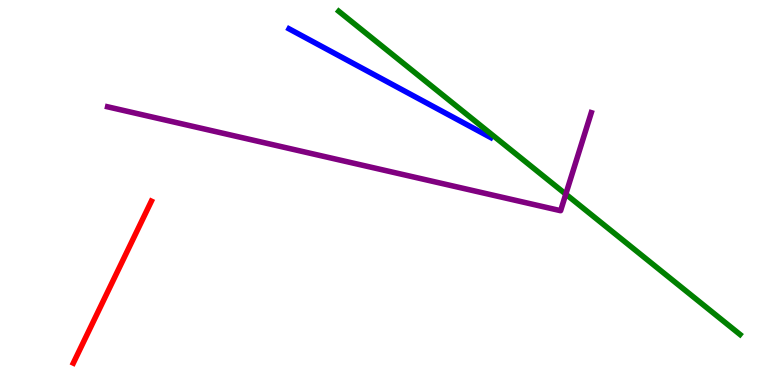[{'lines': ['blue', 'red'], 'intersections': []}, {'lines': ['green', 'red'], 'intersections': []}, {'lines': ['purple', 'red'], 'intersections': []}, {'lines': ['blue', 'green'], 'intersections': []}, {'lines': ['blue', 'purple'], 'intersections': []}, {'lines': ['green', 'purple'], 'intersections': [{'x': 7.3, 'y': 4.96}]}]